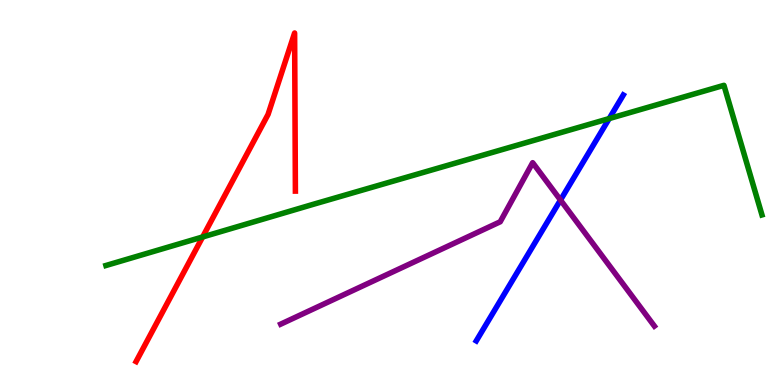[{'lines': ['blue', 'red'], 'intersections': []}, {'lines': ['green', 'red'], 'intersections': [{'x': 2.61, 'y': 3.85}]}, {'lines': ['purple', 'red'], 'intersections': []}, {'lines': ['blue', 'green'], 'intersections': [{'x': 7.86, 'y': 6.92}]}, {'lines': ['blue', 'purple'], 'intersections': [{'x': 7.23, 'y': 4.8}]}, {'lines': ['green', 'purple'], 'intersections': []}]